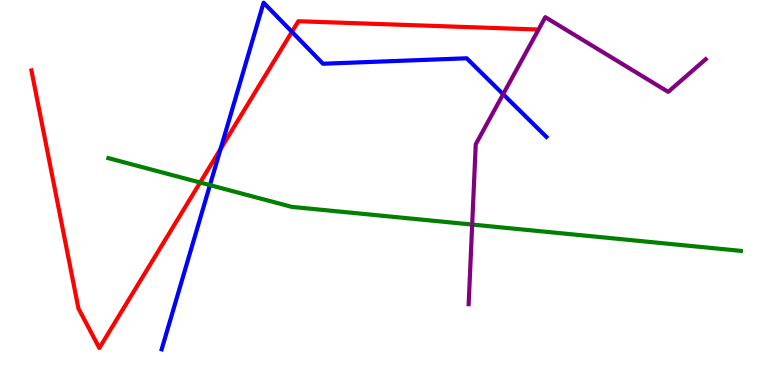[{'lines': ['blue', 'red'], 'intersections': [{'x': 2.85, 'y': 6.13}, {'x': 3.77, 'y': 9.17}]}, {'lines': ['green', 'red'], 'intersections': [{'x': 2.58, 'y': 5.26}]}, {'lines': ['purple', 'red'], 'intersections': []}, {'lines': ['blue', 'green'], 'intersections': [{'x': 2.71, 'y': 5.19}]}, {'lines': ['blue', 'purple'], 'intersections': [{'x': 6.49, 'y': 7.55}]}, {'lines': ['green', 'purple'], 'intersections': [{'x': 6.09, 'y': 4.17}]}]